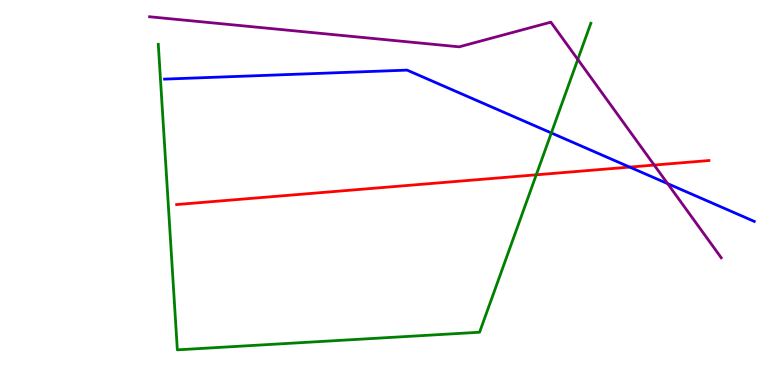[{'lines': ['blue', 'red'], 'intersections': [{'x': 8.12, 'y': 5.66}]}, {'lines': ['green', 'red'], 'intersections': [{'x': 6.92, 'y': 5.46}]}, {'lines': ['purple', 'red'], 'intersections': [{'x': 8.44, 'y': 5.71}]}, {'lines': ['blue', 'green'], 'intersections': [{'x': 7.11, 'y': 6.55}]}, {'lines': ['blue', 'purple'], 'intersections': [{'x': 8.61, 'y': 5.23}]}, {'lines': ['green', 'purple'], 'intersections': [{'x': 7.46, 'y': 8.46}]}]